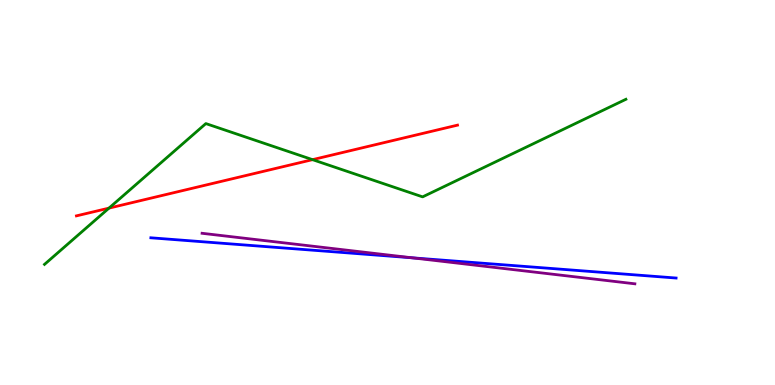[{'lines': ['blue', 'red'], 'intersections': []}, {'lines': ['green', 'red'], 'intersections': [{'x': 1.41, 'y': 4.59}, {'x': 4.03, 'y': 5.85}]}, {'lines': ['purple', 'red'], 'intersections': []}, {'lines': ['blue', 'green'], 'intersections': []}, {'lines': ['blue', 'purple'], 'intersections': [{'x': 5.32, 'y': 3.3}]}, {'lines': ['green', 'purple'], 'intersections': []}]